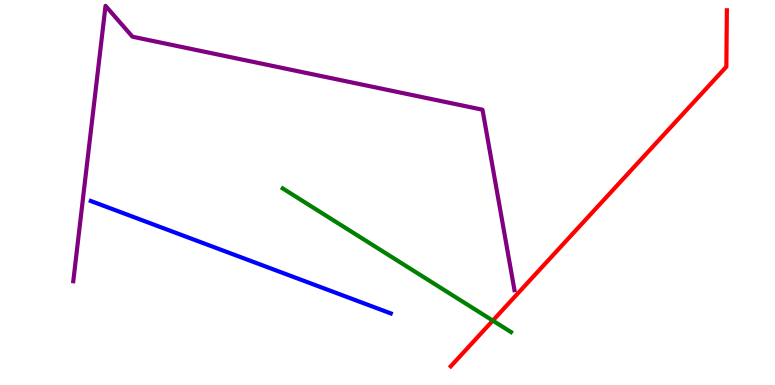[{'lines': ['blue', 'red'], 'intersections': []}, {'lines': ['green', 'red'], 'intersections': [{'x': 6.36, 'y': 1.67}]}, {'lines': ['purple', 'red'], 'intersections': []}, {'lines': ['blue', 'green'], 'intersections': []}, {'lines': ['blue', 'purple'], 'intersections': []}, {'lines': ['green', 'purple'], 'intersections': []}]